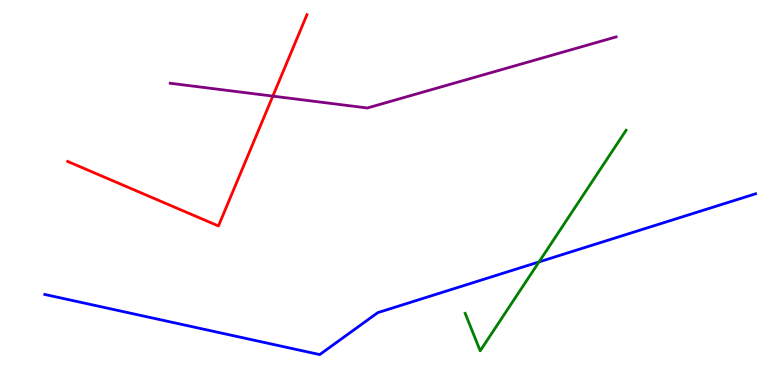[{'lines': ['blue', 'red'], 'intersections': []}, {'lines': ['green', 'red'], 'intersections': []}, {'lines': ['purple', 'red'], 'intersections': [{'x': 3.52, 'y': 7.5}]}, {'lines': ['blue', 'green'], 'intersections': [{'x': 6.95, 'y': 3.2}]}, {'lines': ['blue', 'purple'], 'intersections': []}, {'lines': ['green', 'purple'], 'intersections': []}]